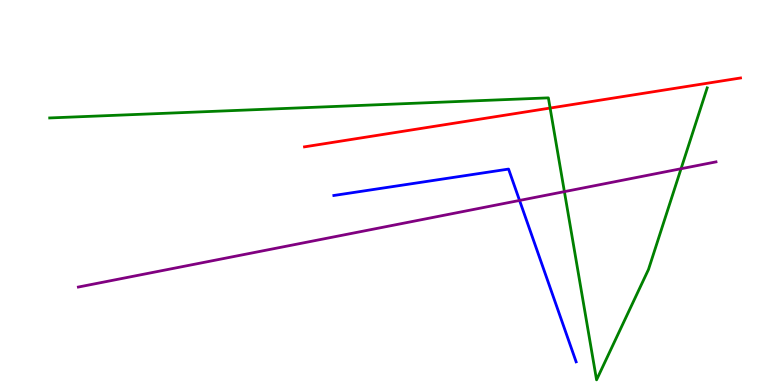[{'lines': ['blue', 'red'], 'intersections': []}, {'lines': ['green', 'red'], 'intersections': [{'x': 7.1, 'y': 7.19}]}, {'lines': ['purple', 'red'], 'intersections': []}, {'lines': ['blue', 'green'], 'intersections': []}, {'lines': ['blue', 'purple'], 'intersections': [{'x': 6.7, 'y': 4.79}]}, {'lines': ['green', 'purple'], 'intersections': [{'x': 7.28, 'y': 5.02}, {'x': 8.79, 'y': 5.62}]}]